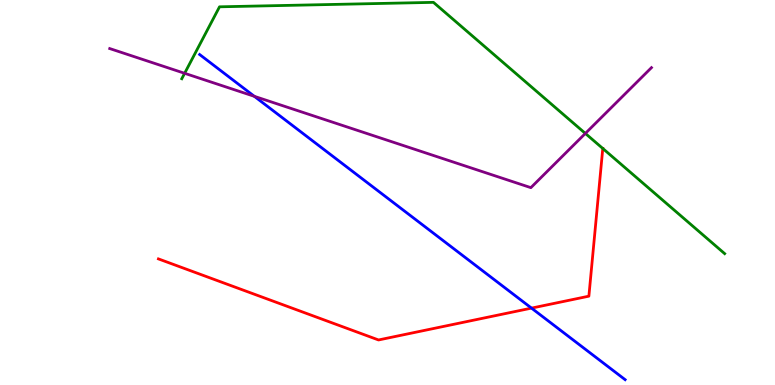[{'lines': ['blue', 'red'], 'intersections': [{'x': 6.86, 'y': 2.0}]}, {'lines': ['green', 'red'], 'intersections': [{'x': 7.78, 'y': 6.14}]}, {'lines': ['purple', 'red'], 'intersections': []}, {'lines': ['blue', 'green'], 'intersections': []}, {'lines': ['blue', 'purple'], 'intersections': [{'x': 3.28, 'y': 7.5}]}, {'lines': ['green', 'purple'], 'intersections': [{'x': 2.38, 'y': 8.1}, {'x': 7.55, 'y': 6.53}]}]